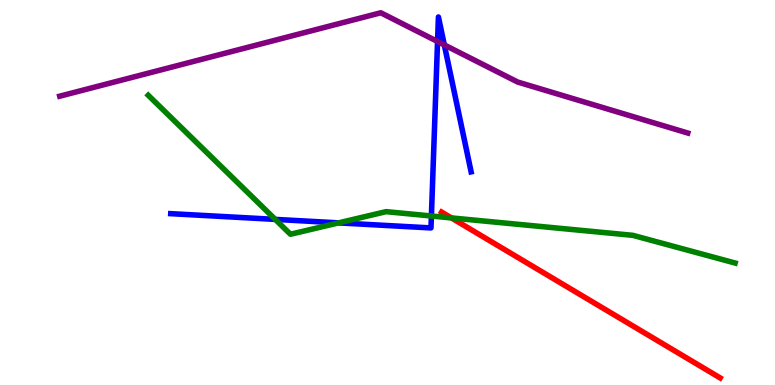[{'lines': ['blue', 'red'], 'intersections': []}, {'lines': ['green', 'red'], 'intersections': [{'x': 5.82, 'y': 4.34}]}, {'lines': ['purple', 'red'], 'intersections': []}, {'lines': ['blue', 'green'], 'intersections': [{'x': 3.55, 'y': 4.3}, {'x': 4.37, 'y': 4.21}, {'x': 5.57, 'y': 4.39}]}, {'lines': ['blue', 'purple'], 'intersections': [{'x': 5.65, 'y': 8.92}, {'x': 5.73, 'y': 8.83}]}, {'lines': ['green', 'purple'], 'intersections': []}]